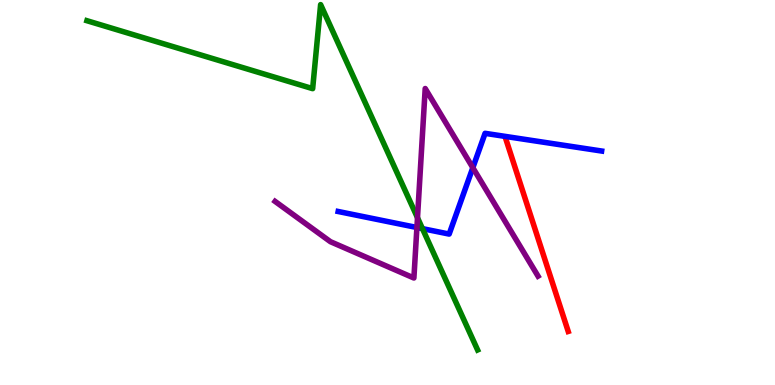[{'lines': ['blue', 'red'], 'intersections': []}, {'lines': ['green', 'red'], 'intersections': []}, {'lines': ['purple', 'red'], 'intersections': []}, {'lines': ['blue', 'green'], 'intersections': [{'x': 5.45, 'y': 4.06}]}, {'lines': ['blue', 'purple'], 'intersections': [{'x': 5.38, 'y': 4.09}, {'x': 6.1, 'y': 5.64}]}, {'lines': ['green', 'purple'], 'intersections': [{'x': 5.39, 'y': 4.34}]}]